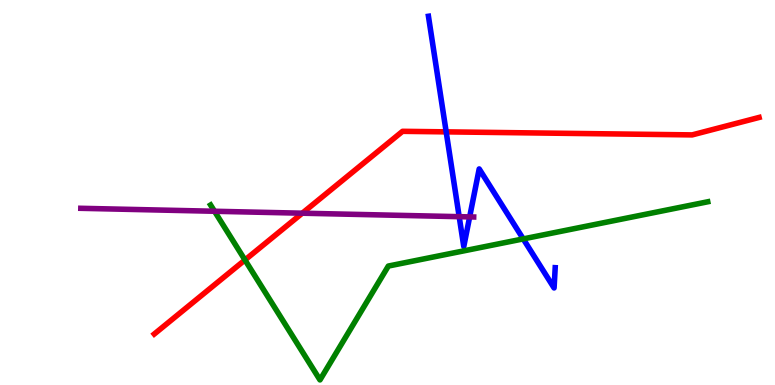[{'lines': ['blue', 'red'], 'intersections': [{'x': 5.76, 'y': 6.58}]}, {'lines': ['green', 'red'], 'intersections': [{'x': 3.16, 'y': 3.25}]}, {'lines': ['purple', 'red'], 'intersections': [{'x': 3.9, 'y': 4.46}]}, {'lines': ['blue', 'green'], 'intersections': [{'x': 6.75, 'y': 3.79}]}, {'lines': ['blue', 'purple'], 'intersections': [{'x': 5.93, 'y': 4.37}, {'x': 6.06, 'y': 4.37}]}, {'lines': ['green', 'purple'], 'intersections': [{'x': 2.77, 'y': 4.51}]}]